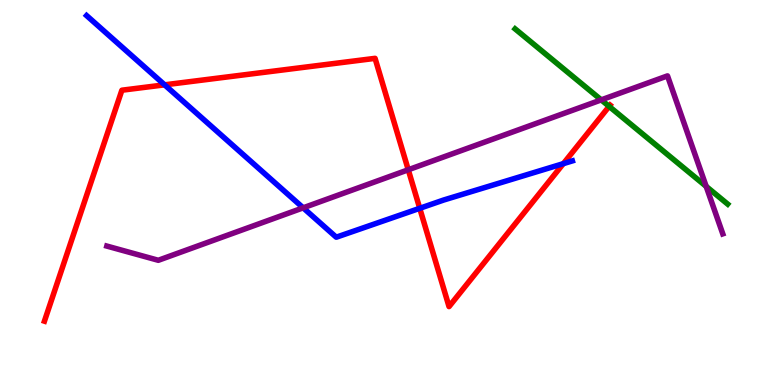[{'lines': ['blue', 'red'], 'intersections': [{'x': 2.12, 'y': 7.8}, {'x': 5.42, 'y': 4.59}, {'x': 7.27, 'y': 5.75}]}, {'lines': ['green', 'red'], 'intersections': [{'x': 7.86, 'y': 7.24}]}, {'lines': ['purple', 'red'], 'intersections': [{'x': 5.27, 'y': 5.59}]}, {'lines': ['blue', 'green'], 'intersections': []}, {'lines': ['blue', 'purple'], 'intersections': [{'x': 3.91, 'y': 4.6}]}, {'lines': ['green', 'purple'], 'intersections': [{'x': 7.76, 'y': 7.41}, {'x': 9.11, 'y': 5.16}]}]